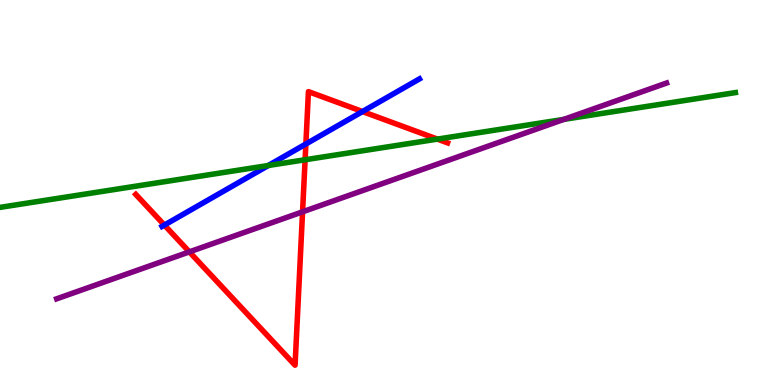[{'lines': ['blue', 'red'], 'intersections': [{'x': 2.12, 'y': 4.15}, {'x': 3.95, 'y': 6.26}, {'x': 4.68, 'y': 7.1}]}, {'lines': ['green', 'red'], 'intersections': [{'x': 3.94, 'y': 5.85}, {'x': 5.64, 'y': 6.39}]}, {'lines': ['purple', 'red'], 'intersections': [{'x': 2.44, 'y': 3.46}, {'x': 3.9, 'y': 4.5}]}, {'lines': ['blue', 'green'], 'intersections': [{'x': 3.46, 'y': 5.7}]}, {'lines': ['blue', 'purple'], 'intersections': []}, {'lines': ['green', 'purple'], 'intersections': [{'x': 7.28, 'y': 6.9}]}]